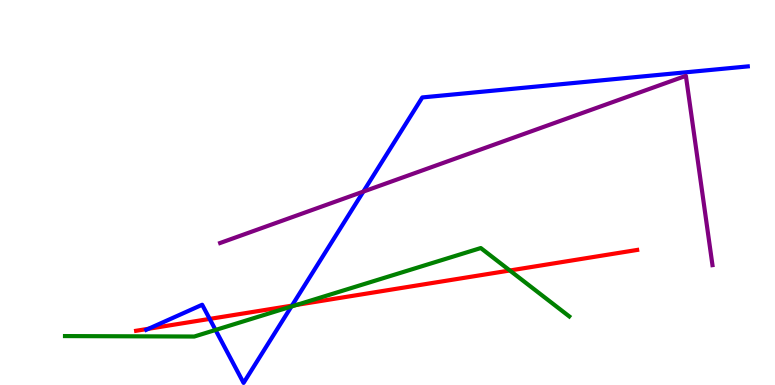[{'lines': ['blue', 'red'], 'intersections': [{'x': 1.92, 'y': 1.46}, {'x': 2.71, 'y': 1.72}, {'x': 3.77, 'y': 2.06}]}, {'lines': ['green', 'red'], 'intersections': [{'x': 3.83, 'y': 2.08}, {'x': 6.58, 'y': 2.97}]}, {'lines': ['purple', 'red'], 'intersections': []}, {'lines': ['blue', 'green'], 'intersections': [{'x': 2.78, 'y': 1.43}, {'x': 3.76, 'y': 2.04}]}, {'lines': ['blue', 'purple'], 'intersections': [{'x': 4.69, 'y': 5.02}]}, {'lines': ['green', 'purple'], 'intersections': []}]